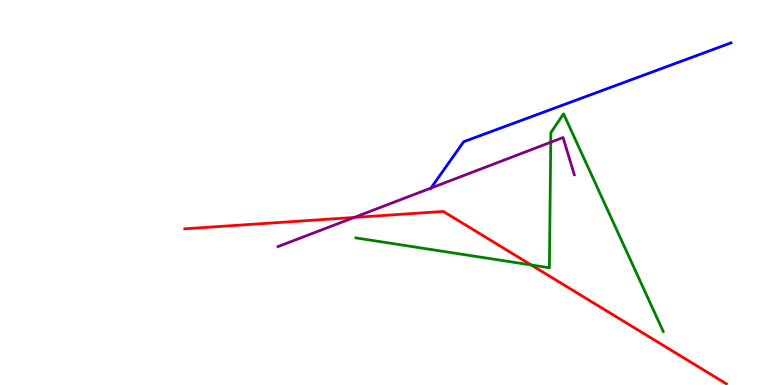[{'lines': ['blue', 'red'], 'intersections': []}, {'lines': ['green', 'red'], 'intersections': [{'x': 6.85, 'y': 3.12}]}, {'lines': ['purple', 'red'], 'intersections': [{'x': 4.57, 'y': 4.35}]}, {'lines': ['blue', 'green'], 'intersections': []}, {'lines': ['blue', 'purple'], 'intersections': [{'x': 5.56, 'y': 5.12}]}, {'lines': ['green', 'purple'], 'intersections': [{'x': 7.11, 'y': 6.31}]}]